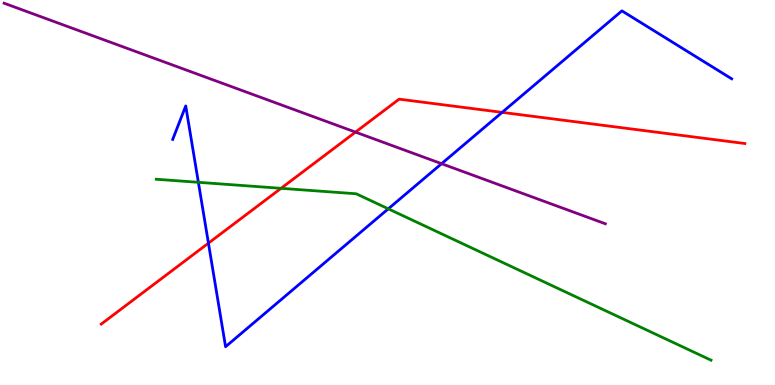[{'lines': ['blue', 'red'], 'intersections': [{'x': 2.69, 'y': 3.68}, {'x': 6.48, 'y': 7.08}]}, {'lines': ['green', 'red'], 'intersections': [{'x': 3.63, 'y': 5.11}]}, {'lines': ['purple', 'red'], 'intersections': [{'x': 4.59, 'y': 6.57}]}, {'lines': ['blue', 'green'], 'intersections': [{'x': 2.56, 'y': 5.26}, {'x': 5.01, 'y': 4.58}]}, {'lines': ['blue', 'purple'], 'intersections': [{'x': 5.7, 'y': 5.75}]}, {'lines': ['green', 'purple'], 'intersections': []}]